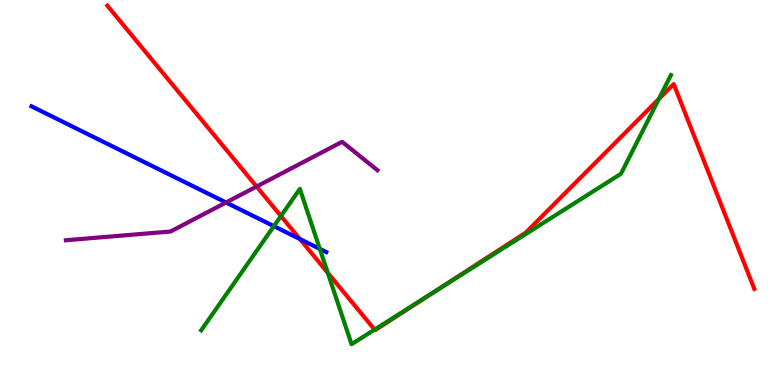[{'lines': ['blue', 'red'], 'intersections': [{'x': 3.87, 'y': 3.79}]}, {'lines': ['green', 'red'], 'intersections': [{'x': 3.62, 'y': 4.39}, {'x': 4.23, 'y': 2.91}, {'x': 4.83, 'y': 1.44}, {'x': 5.59, 'y': 2.4}, {'x': 8.5, 'y': 7.43}]}, {'lines': ['purple', 'red'], 'intersections': [{'x': 3.31, 'y': 5.16}]}, {'lines': ['blue', 'green'], 'intersections': [{'x': 3.53, 'y': 4.13}, {'x': 4.13, 'y': 3.54}]}, {'lines': ['blue', 'purple'], 'intersections': [{'x': 2.92, 'y': 4.74}]}, {'lines': ['green', 'purple'], 'intersections': []}]